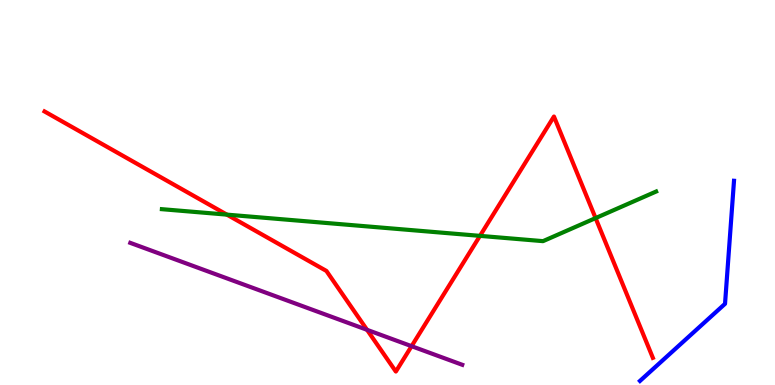[{'lines': ['blue', 'red'], 'intersections': []}, {'lines': ['green', 'red'], 'intersections': [{'x': 2.93, 'y': 4.43}, {'x': 6.19, 'y': 3.87}, {'x': 7.68, 'y': 4.34}]}, {'lines': ['purple', 'red'], 'intersections': [{'x': 4.74, 'y': 1.43}, {'x': 5.31, 'y': 1.01}]}, {'lines': ['blue', 'green'], 'intersections': []}, {'lines': ['blue', 'purple'], 'intersections': []}, {'lines': ['green', 'purple'], 'intersections': []}]